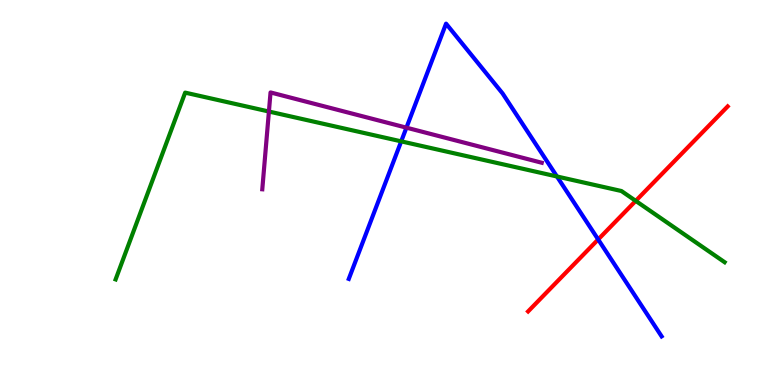[{'lines': ['blue', 'red'], 'intersections': [{'x': 7.72, 'y': 3.78}]}, {'lines': ['green', 'red'], 'intersections': [{'x': 8.2, 'y': 4.78}]}, {'lines': ['purple', 'red'], 'intersections': []}, {'lines': ['blue', 'green'], 'intersections': [{'x': 5.18, 'y': 6.33}, {'x': 7.19, 'y': 5.42}]}, {'lines': ['blue', 'purple'], 'intersections': [{'x': 5.24, 'y': 6.68}]}, {'lines': ['green', 'purple'], 'intersections': [{'x': 3.47, 'y': 7.1}]}]